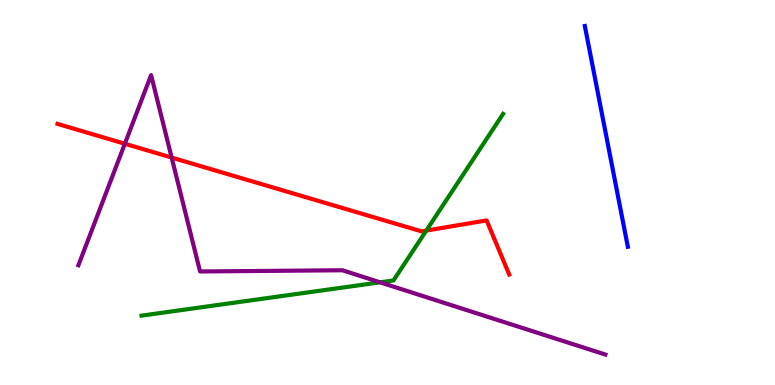[{'lines': ['blue', 'red'], 'intersections': []}, {'lines': ['green', 'red'], 'intersections': [{'x': 5.5, 'y': 4.01}]}, {'lines': ['purple', 'red'], 'intersections': [{'x': 1.61, 'y': 6.27}, {'x': 2.21, 'y': 5.91}]}, {'lines': ['blue', 'green'], 'intersections': []}, {'lines': ['blue', 'purple'], 'intersections': []}, {'lines': ['green', 'purple'], 'intersections': [{'x': 4.9, 'y': 2.67}]}]